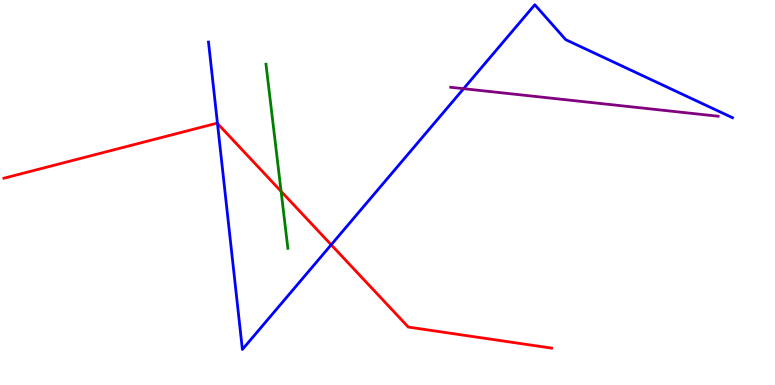[{'lines': ['blue', 'red'], 'intersections': [{'x': 2.81, 'y': 6.79}, {'x': 4.27, 'y': 3.64}]}, {'lines': ['green', 'red'], 'intersections': [{'x': 3.63, 'y': 5.03}]}, {'lines': ['purple', 'red'], 'intersections': []}, {'lines': ['blue', 'green'], 'intersections': []}, {'lines': ['blue', 'purple'], 'intersections': [{'x': 5.98, 'y': 7.7}]}, {'lines': ['green', 'purple'], 'intersections': []}]